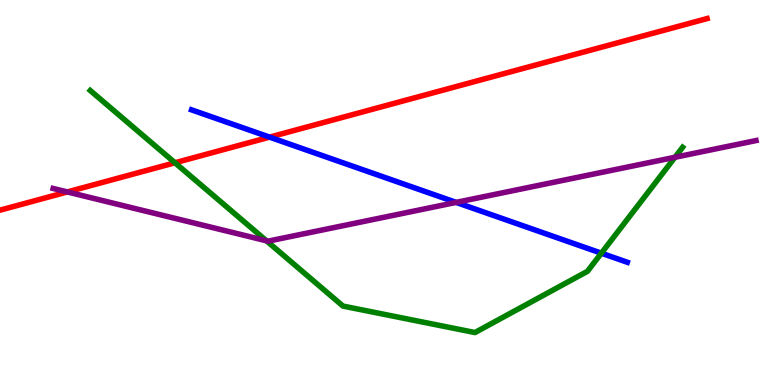[{'lines': ['blue', 'red'], 'intersections': [{'x': 3.48, 'y': 6.44}]}, {'lines': ['green', 'red'], 'intersections': [{'x': 2.26, 'y': 5.77}]}, {'lines': ['purple', 'red'], 'intersections': [{'x': 0.868, 'y': 5.01}]}, {'lines': ['blue', 'green'], 'intersections': [{'x': 7.76, 'y': 3.42}]}, {'lines': ['blue', 'purple'], 'intersections': [{'x': 5.89, 'y': 4.74}]}, {'lines': ['green', 'purple'], 'intersections': [{'x': 3.44, 'y': 3.75}, {'x': 8.71, 'y': 5.91}]}]